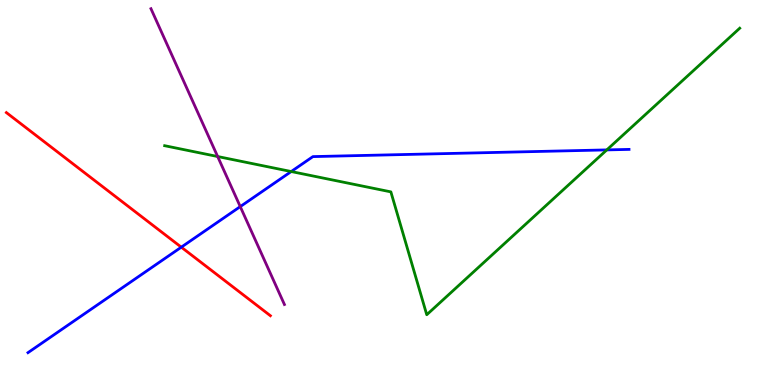[{'lines': ['blue', 'red'], 'intersections': [{'x': 2.34, 'y': 3.58}]}, {'lines': ['green', 'red'], 'intersections': []}, {'lines': ['purple', 'red'], 'intersections': []}, {'lines': ['blue', 'green'], 'intersections': [{'x': 3.76, 'y': 5.54}, {'x': 7.83, 'y': 6.11}]}, {'lines': ['blue', 'purple'], 'intersections': [{'x': 3.1, 'y': 4.63}]}, {'lines': ['green', 'purple'], 'intersections': [{'x': 2.81, 'y': 5.93}]}]